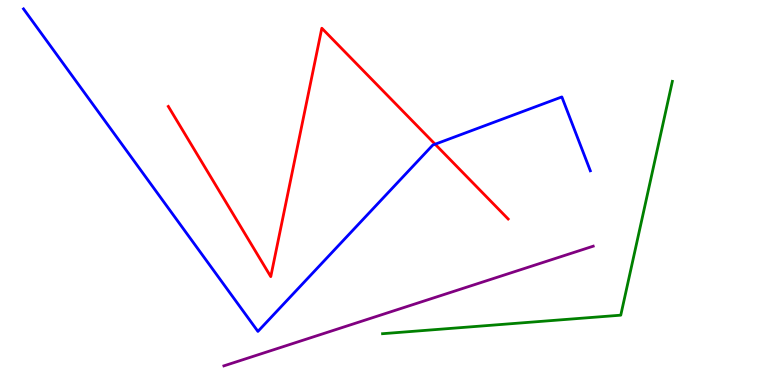[{'lines': ['blue', 'red'], 'intersections': [{'x': 5.61, 'y': 6.25}]}, {'lines': ['green', 'red'], 'intersections': []}, {'lines': ['purple', 'red'], 'intersections': []}, {'lines': ['blue', 'green'], 'intersections': []}, {'lines': ['blue', 'purple'], 'intersections': []}, {'lines': ['green', 'purple'], 'intersections': []}]